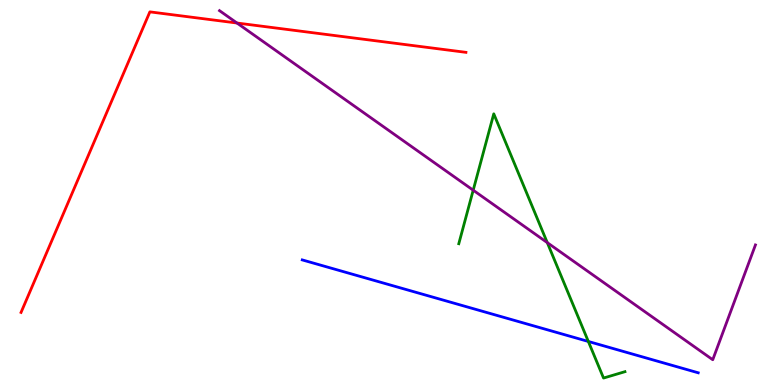[{'lines': ['blue', 'red'], 'intersections': []}, {'lines': ['green', 'red'], 'intersections': []}, {'lines': ['purple', 'red'], 'intersections': [{'x': 3.06, 'y': 9.4}]}, {'lines': ['blue', 'green'], 'intersections': [{'x': 7.59, 'y': 1.13}]}, {'lines': ['blue', 'purple'], 'intersections': []}, {'lines': ['green', 'purple'], 'intersections': [{'x': 6.11, 'y': 5.06}, {'x': 7.06, 'y': 3.7}]}]